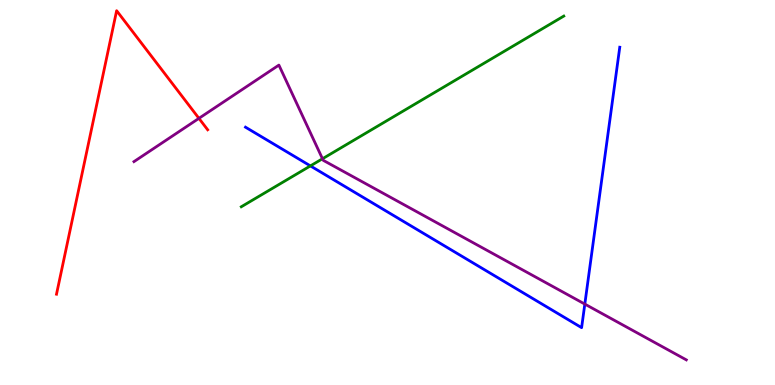[{'lines': ['blue', 'red'], 'intersections': []}, {'lines': ['green', 'red'], 'intersections': []}, {'lines': ['purple', 'red'], 'intersections': [{'x': 2.57, 'y': 6.93}]}, {'lines': ['blue', 'green'], 'intersections': [{'x': 4.01, 'y': 5.69}]}, {'lines': ['blue', 'purple'], 'intersections': [{'x': 7.55, 'y': 2.1}]}, {'lines': ['green', 'purple'], 'intersections': [{'x': 4.16, 'y': 5.88}]}]